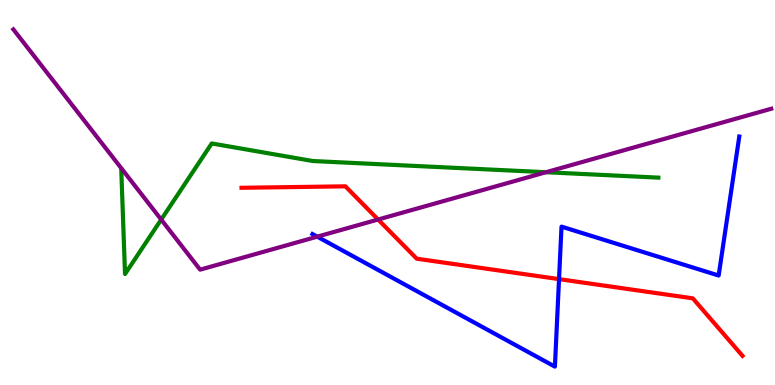[{'lines': ['blue', 'red'], 'intersections': [{'x': 7.21, 'y': 2.75}]}, {'lines': ['green', 'red'], 'intersections': []}, {'lines': ['purple', 'red'], 'intersections': [{'x': 4.88, 'y': 4.3}]}, {'lines': ['blue', 'green'], 'intersections': []}, {'lines': ['blue', 'purple'], 'intersections': [{'x': 4.09, 'y': 3.85}]}, {'lines': ['green', 'purple'], 'intersections': [{'x': 2.08, 'y': 4.3}, {'x': 7.04, 'y': 5.53}]}]